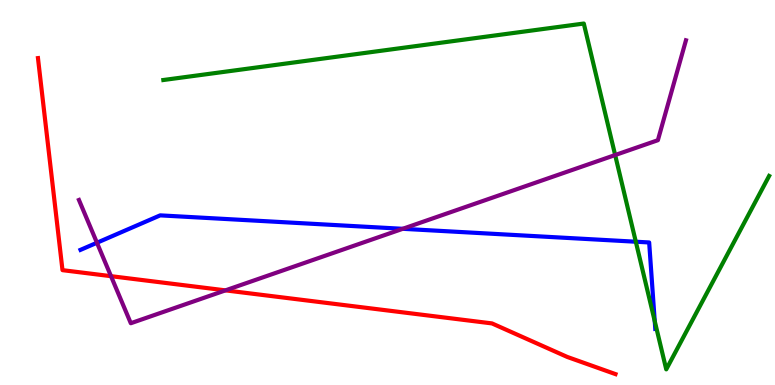[{'lines': ['blue', 'red'], 'intersections': []}, {'lines': ['green', 'red'], 'intersections': []}, {'lines': ['purple', 'red'], 'intersections': [{'x': 1.43, 'y': 2.83}, {'x': 2.91, 'y': 2.46}]}, {'lines': ['blue', 'green'], 'intersections': [{'x': 8.2, 'y': 3.72}, {'x': 8.45, 'y': 1.66}]}, {'lines': ['blue', 'purple'], 'intersections': [{'x': 1.25, 'y': 3.69}, {'x': 5.2, 'y': 4.06}]}, {'lines': ['green', 'purple'], 'intersections': [{'x': 7.94, 'y': 5.97}]}]